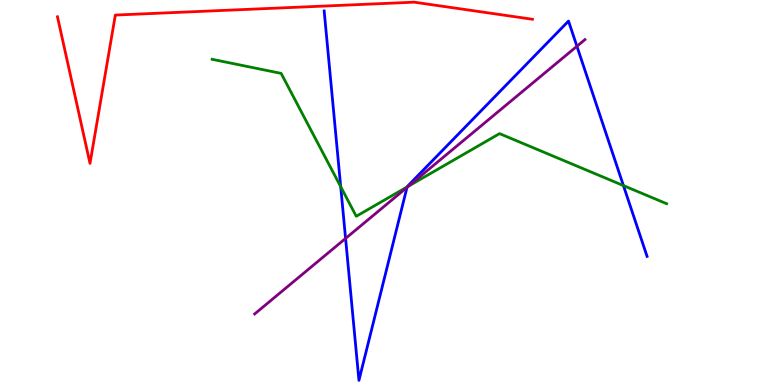[{'lines': ['blue', 'red'], 'intersections': []}, {'lines': ['green', 'red'], 'intersections': []}, {'lines': ['purple', 'red'], 'intersections': []}, {'lines': ['blue', 'green'], 'intersections': [{'x': 4.4, 'y': 5.15}, {'x': 5.25, 'y': 5.14}, {'x': 8.04, 'y': 5.18}]}, {'lines': ['blue', 'purple'], 'intersections': [{'x': 4.46, 'y': 3.81}, {'x': 5.25, 'y': 5.13}, {'x': 7.44, 'y': 8.8}]}, {'lines': ['green', 'purple'], 'intersections': [{'x': 5.27, 'y': 5.17}]}]